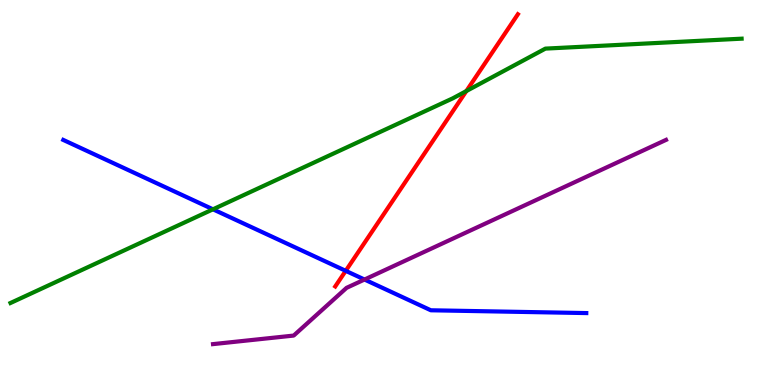[{'lines': ['blue', 'red'], 'intersections': [{'x': 4.46, 'y': 2.97}]}, {'lines': ['green', 'red'], 'intersections': [{'x': 6.02, 'y': 7.64}]}, {'lines': ['purple', 'red'], 'intersections': []}, {'lines': ['blue', 'green'], 'intersections': [{'x': 2.75, 'y': 4.56}]}, {'lines': ['blue', 'purple'], 'intersections': [{'x': 4.7, 'y': 2.74}]}, {'lines': ['green', 'purple'], 'intersections': []}]